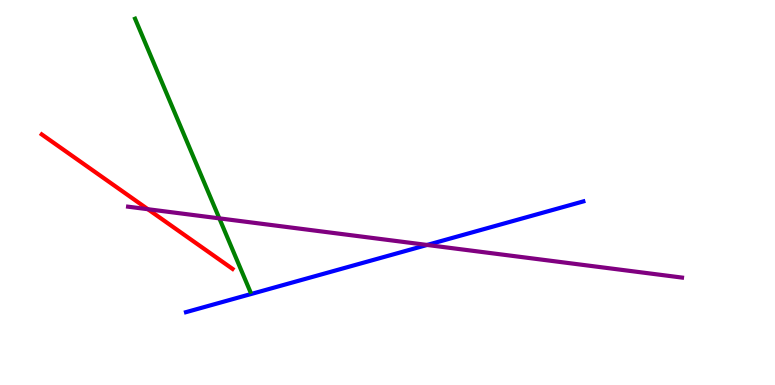[{'lines': ['blue', 'red'], 'intersections': []}, {'lines': ['green', 'red'], 'intersections': []}, {'lines': ['purple', 'red'], 'intersections': [{'x': 1.91, 'y': 4.57}]}, {'lines': ['blue', 'green'], 'intersections': []}, {'lines': ['blue', 'purple'], 'intersections': [{'x': 5.51, 'y': 3.64}]}, {'lines': ['green', 'purple'], 'intersections': [{'x': 2.83, 'y': 4.33}]}]